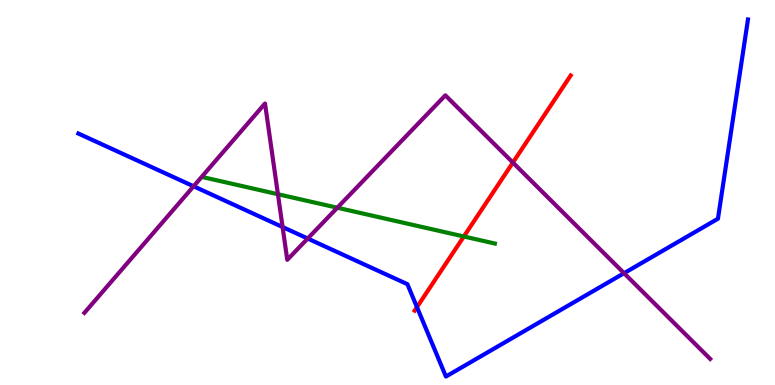[{'lines': ['blue', 'red'], 'intersections': [{'x': 5.38, 'y': 2.02}]}, {'lines': ['green', 'red'], 'intersections': [{'x': 5.99, 'y': 3.86}]}, {'lines': ['purple', 'red'], 'intersections': [{'x': 6.62, 'y': 5.78}]}, {'lines': ['blue', 'green'], 'intersections': []}, {'lines': ['blue', 'purple'], 'intersections': [{'x': 2.5, 'y': 5.16}, {'x': 3.65, 'y': 4.1}, {'x': 3.97, 'y': 3.8}, {'x': 8.05, 'y': 2.9}]}, {'lines': ['green', 'purple'], 'intersections': [{'x': 3.59, 'y': 4.96}, {'x': 4.35, 'y': 4.6}]}]